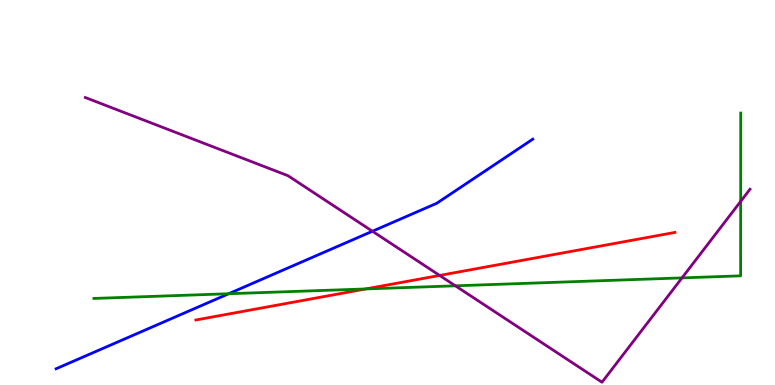[{'lines': ['blue', 'red'], 'intersections': []}, {'lines': ['green', 'red'], 'intersections': [{'x': 4.72, 'y': 2.49}]}, {'lines': ['purple', 'red'], 'intersections': [{'x': 5.67, 'y': 2.85}]}, {'lines': ['blue', 'green'], 'intersections': [{'x': 2.95, 'y': 2.37}]}, {'lines': ['blue', 'purple'], 'intersections': [{'x': 4.81, 'y': 3.99}]}, {'lines': ['green', 'purple'], 'intersections': [{'x': 5.88, 'y': 2.58}, {'x': 8.8, 'y': 2.78}, {'x': 9.56, 'y': 4.77}]}]